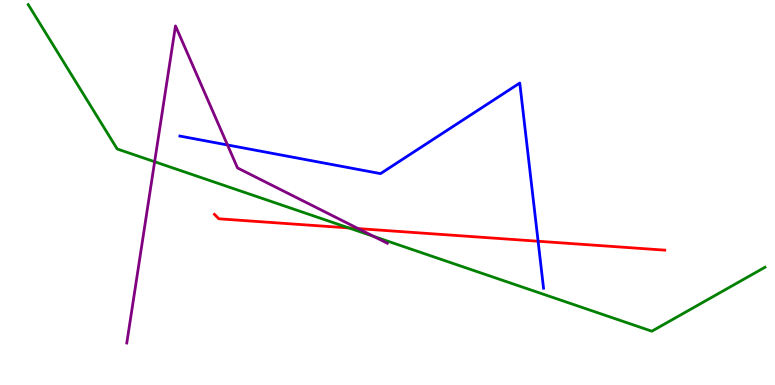[{'lines': ['blue', 'red'], 'intersections': [{'x': 6.94, 'y': 3.73}]}, {'lines': ['green', 'red'], 'intersections': [{'x': 4.5, 'y': 4.08}]}, {'lines': ['purple', 'red'], 'intersections': [{'x': 4.62, 'y': 4.06}]}, {'lines': ['blue', 'green'], 'intersections': []}, {'lines': ['blue', 'purple'], 'intersections': [{'x': 2.94, 'y': 6.23}]}, {'lines': ['green', 'purple'], 'intersections': [{'x': 2.0, 'y': 5.8}, {'x': 4.82, 'y': 3.86}]}]